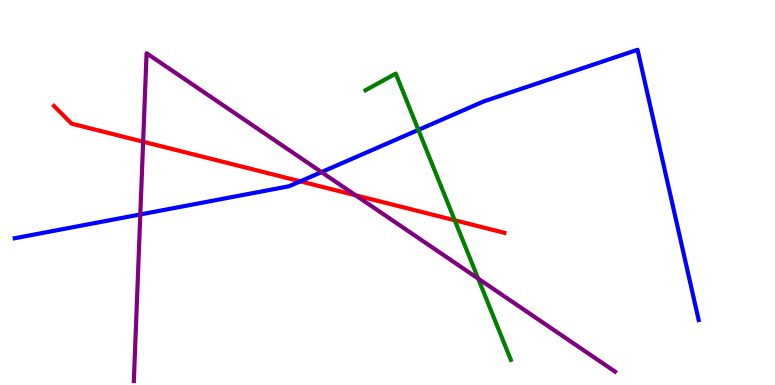[{'lines': ['blue', 'red'], 'intersections': [{'x': 3.87, 'y': 5.29}]}, {'lines': ['green', 'red'], 'intersections': [{'x': 5.87, 'y': 4.28}]}, {'lines': ['purple', 'red'], 'intersections': [{'x': 1.85, 'y': 6.32}, {'x': 4.59, 'y': 4.93}]}, {'lines': ['blue', 'green'], 'intersections': [{'x': 5.4, 'y': 6.63}]}, {'lines': ['blue', 'purple'], 'intersections': [{'x': 1.81, 'y': 4.43}, {'x': 4.15, 'y': 5.53}]}, {'lines': ['green', 'purple'], 'intersections': [{'x': 6.17, 'y': 2.76}]}]